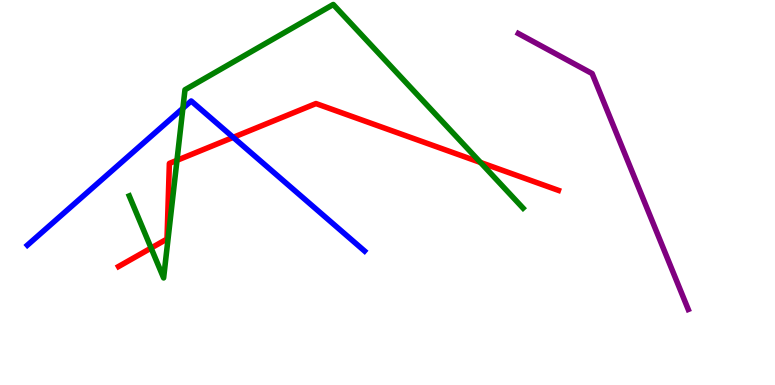[{'lines': ['blue', 'red'], 'intersections': [{'x': 3.01, 'y': 6.43}]}, {'lines': ['green', 'red'], 'intersections': [{'x': 1.95, 'y': 3.56}, {'x': 2.28, 'y': 5.84}, {'x': 6.2, 'y': 5.78}]}, {'lines': ['purple', 'red'], 'intersections': []}, {'lines': ['blue', 'green'], 'intersections': [{'x': 2.36, 'y': 7.19}]}, {'lines': ['blue', 'purple'], 'intersections': []}, {'lines': ['green', 'purple'], 'intersections': []}]